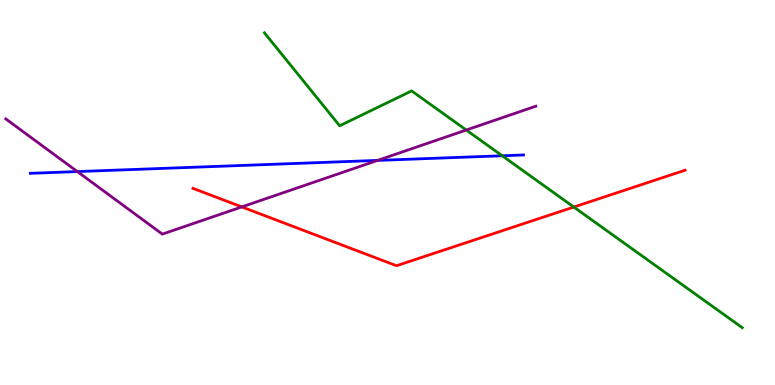[{'lines': ['blue', 'red'], 'intersections': []}, {'lines': ['green', 'red'], 'intersections': [{'x': 7.4, 'y': 4.62}]}, {'lines': ['purple', 'red'], 'intersections': [{'x': 3.12, 'y': 4.63}]}, {'lines': ['blue', 'green'], 'intersections': [{'x': 6.48, 'y': 5.95}]}, {'lines': ['blue', 'purple'], 'intersections': [{'x': 0.998, 'y': 5.54}, {'x': 4.87, 'y': 5.83}]}, {'lines': ['green', 'purple'], 'intersections': [{'x': 6.02, 'y': 6.62}]}]